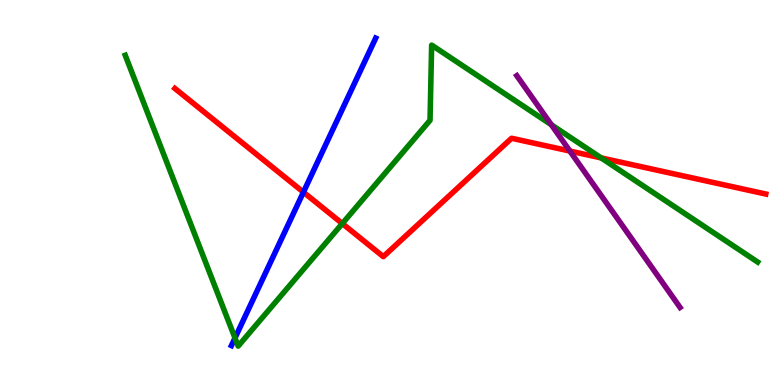[{'lines': ['blue', 'red'], 'intersections': [{'x': 3.92, 'y': 5.01}]}, {'lines': ['green', 'red'], 'intersections': [{'x': 4.42, 'y': 4.19}, {'x': 7.76, 'y': 5.9}]}, {'lines': ['purple', 'red'], 'intersections': [{'x': 7.35, 'y': 6.08}]}, {'lines': ['blue', 'green'], 'intersections': [{'x': 3.03, 'y': 1.22}]}, {'lines': ['blue', 'purple'], 'intersections': []}, {'lines': ['green', 'purple'], 'intersections': [{'x': 7.11, 'y': 6.76}]}]